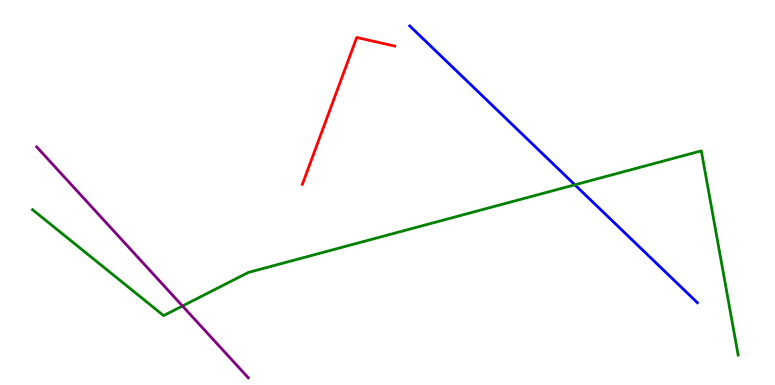[{'lines': ['blue', 'red'], 'intersections': []}, {'lines': ['green', 'red'], 'intersections': []}, {'lines': ['purple', 'red'], 'intersections': []}, {'lines': ['blue', 'green'], 'intersections': [{'x': 7.42, 'y': 5.2}]}, {'lines': ['blue', 'purple'], 'intersections': []}, {'lines': ['green', 'purple'], 'intersections': [{'x': 2.35, 'y': 2.05}]}]